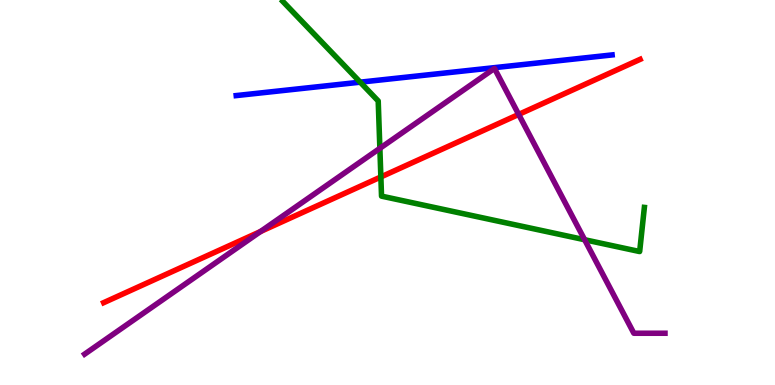[{'lines': ['blue', 'red'], 'intersections': []}, {'lines': ['green', 'red'], 'intersections': [{'x': 4.91, 'y': 5.4}]}, {'lines': ['purple', 'red'], 'intersections': [{'x': 3.36, 'y': 3.99}, {'x': 6.69, 'y': 7.03}]}, {'lines': ['blue', 'green'], 'intersections': [{'x': 4.65, 'y': 7.87}]}, {'lines': ['blue', 'purple'], 'intersections': []}, {'lines': ['green', 'purple'], 'intersections': [{'x': 4.9, 'y': 6.15}, {'x': 7.54, 'y': 3.77}]}]